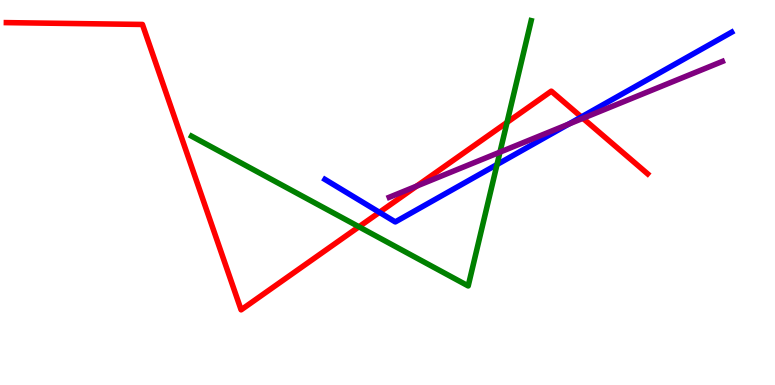[{'lines': ['blue', 'red'], 'intersections': [{'x': 4.9, 'y': 4.48}, {'x': 7.5, 'y': 6.96}]}, {'lines': ['green', 'red'], 'intersections': [{'x': 4.63, 'y': 4.11}, {'x': 6.54, 'y': 6.82}]}, {'lines': ['purple', 'red'], 'intersections': [{'x': 5.38, 'y': 5.17}, {'x': 7.52, 'y': 6.93}]}, {'lines': ['blue', 'green'], 'intersections': [{'x': 6.41, 'y': 5.73}]}, {'lines': ['blue', 'purple'], 'intersections': [{'x': 7.34, 'y': 6.78}]}, {'lines': ['green', 'purple'], 'intersections': [{'x': 6.45, 'y': 6.05}]}]